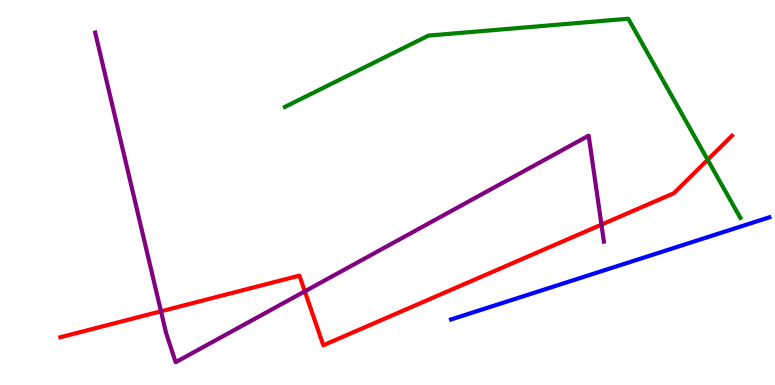[{'lines': ['blue', 'red'], 'intersections': []}, {'lines': ['green', 'red'], 'intersections': [{'x': 9.13, 'y': 5.85}]}, {'lines': ['purple', 'red'], 'intersections': [{'x': 2.08, 'y': 1.91}, {'x': 3.93, 'y': 2.43}, {'x': 7.76, 'y': 4.17}]}, {'lines': ['blue', 'green'], 'intersections': []}, {'lines': ['blue', 'purple'], 'intersections': []}, {'lines': ['green', 'purple'], 'intersections': []}]